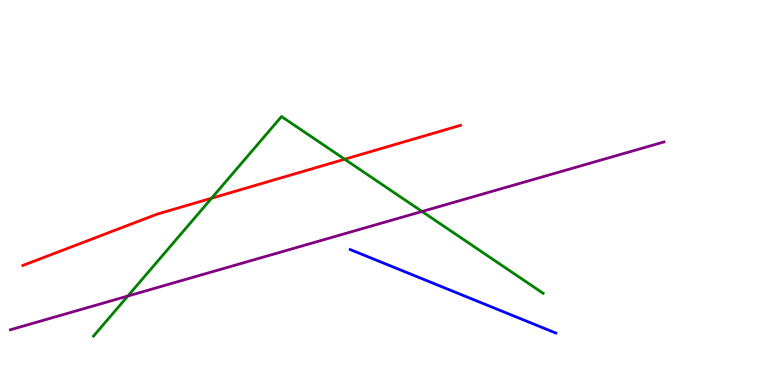[{'lines': ['blue', 'red'], 'intersections': []}, {'lines': ['green', 'red'], 'intersections': [{'x': 2.73, 'y': 4.85}, {'x': 4.45, 'y': 5.86}]}, {'lines': ['purple', 'red'], 'intersections': []}, {'lines': ['blue', 'green'], 'intersections': []}, {'lines': ['blue', 'purple'], 'intersections': []}, {'lines': ['green', 'purple'], 'intersections': [{'x': 1.65, 'y': 2.31}, {'x': 5.45, 'y': 4.51}]}]